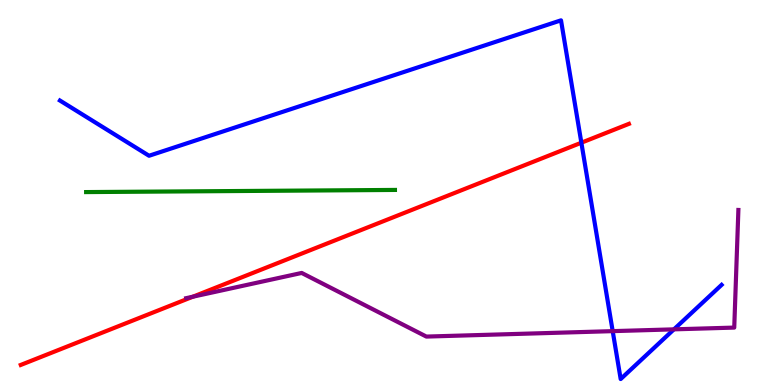[{'lines': ['blue', 'red'], 'intersections': [{'x': 7.5, 'y': 6.29}]}, {'lines': ['green', 'red'], 'intersections': []}, {'lines': ['purple', 'red'], 'intersections': [{'x': 2.49, 'y': 2.29}]}, {'lines': ['blue', 'green'], 'intersections': []}, {'lines': ['blue', 'purple'], 'intersections': [{'x': 7.91, 'y': 1.4}, {'x': 8.7, 'y': 1.45}]}, {'lines': ['green', 'purple'], 'intersections': []}]